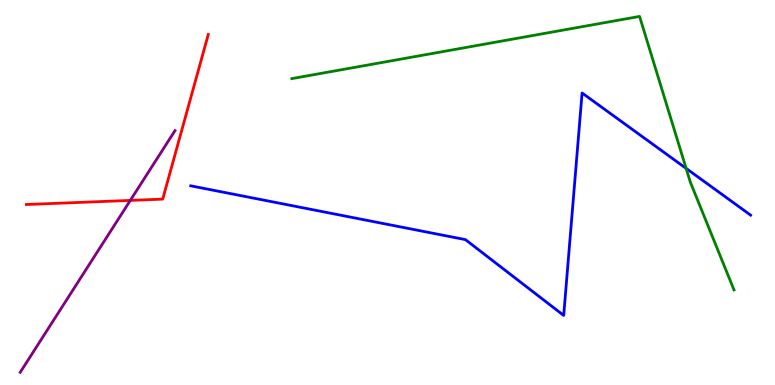[{'lines': ['blue', 'red'], 'intersections': []}, {'lines': ['green', 'red'], 'intersections': []}, {'lines': ['purple', 'red'], 'intersections': [{'x': 1.68, 'y': 4.79}]}, {'lines': ['blue', 'green'], 'intersections': [{'x': 8.85, 'y': 5.63}]}, {'lines': ['blue', 'purple'], 'intersections': []}, {'lines': ['green', 'purple'], 'intersections': []}]